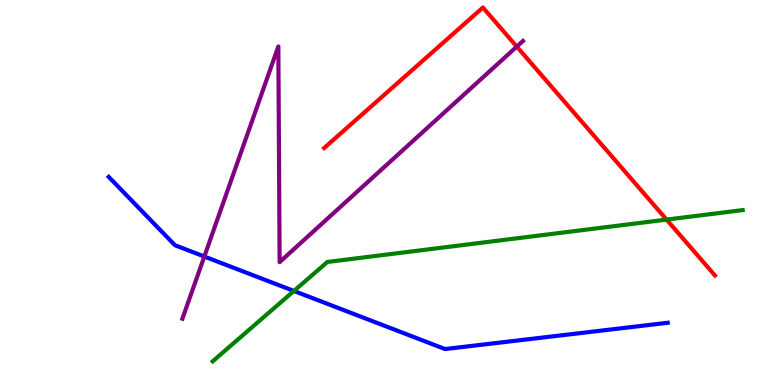[{'lines': ['blue', 'red'], 'intersections': []}, {'lines': ['green', 'red'], 'intersections': [{'x': 8.6, 'y': 4.3}]}, {'lines': ['purple', 'red'], 'intersections': [{'x': 6.67, 'y': 8.79}]}, {'lines': ['blue', 'green'], 'intersections': [{'x': 3.79, 'y': 2.44}]}, {'lines': ['blue', 'purple'], 'intersections': [{'x': 2.64, 'y': 3.34}]}, {'lines': ['green', 'purple'], 'intersections': []}]